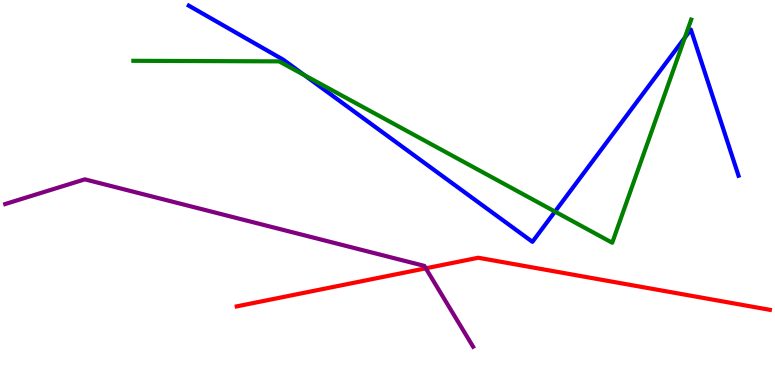[{'lines': ['blue', 'red'], 'intersections': []}, {'lines': ['green', 'red'], 'intersections': []}, {'lines': ['purple', 'red'], 'intersections': [{'x': 5.49, 'y': 3.03}]}, {'lines': ['blue', 'green'], 'intersections': [{'x': 3.93, 'y': 8.05}, {'x': 7.16, 'y': 4.5}, {'x': 8.84, 'y': 9.02}]}, {'lines': ['blue', 'purple'], 'intersections': []}, {'lines': ['green', 'purple'], 'intersections': []}]